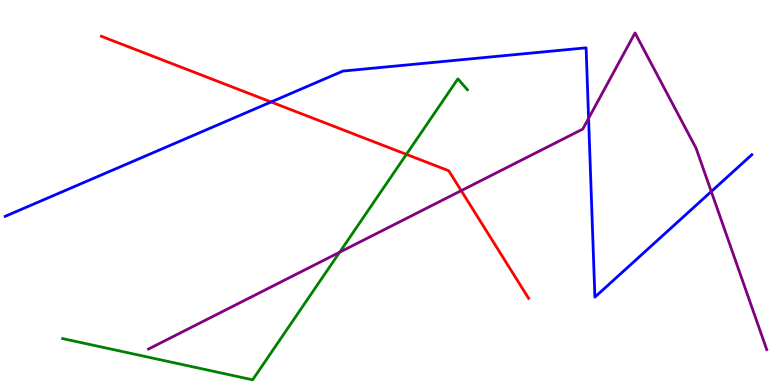[{'lines': ['blue', 'red'], 'intersections': [{'x': 3.5, 'y': 7.35}]}, {'lines': ['green', 'red'], 'intersections': [{'x': 5.24, 'y': 5.99}]}, {'lines': ['purple', 'red'], 'intersections': [{'x': 5.95, 'y': 5.05}]}, {'lines': ['blue', 'green'], 'intersections': []}, {'lines': ['blue', 'purple'], 'intersections': [{'x': 7.59, 'y': 6.93}, {'x': 9.18, 'y': 5.03}]}, {'lines': ['green', 'purple'], 'intersections': [{'x': 4.38, 'y': 3.45}]}]